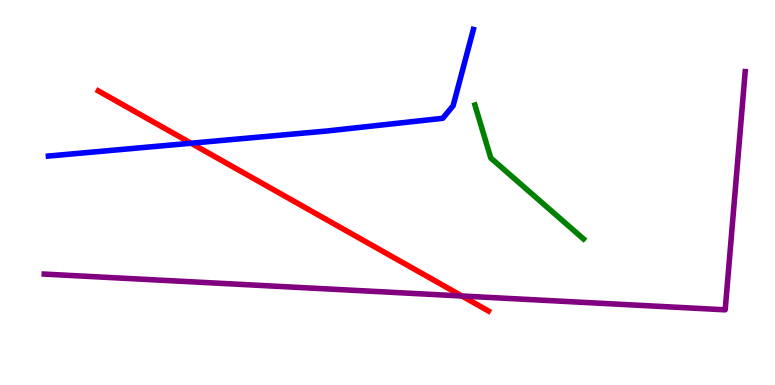[{'lines': ['blue', 'red'], 'intersections': [{'x': 2.47, 'y': 6.28}]}, {'lines': ['green', 'red'], 'intersections': []}, {'lines': ['purple', 'red'], 'intersections': [{'x': 5.96, 'y': 2.31}]}, {'lines': ['blue', 'green'], 'intersections': []}, {'lines': ['blue', 'purple'], 'intersections': []}, {'lines': ['green', 'purple'], 'intersections': []}]